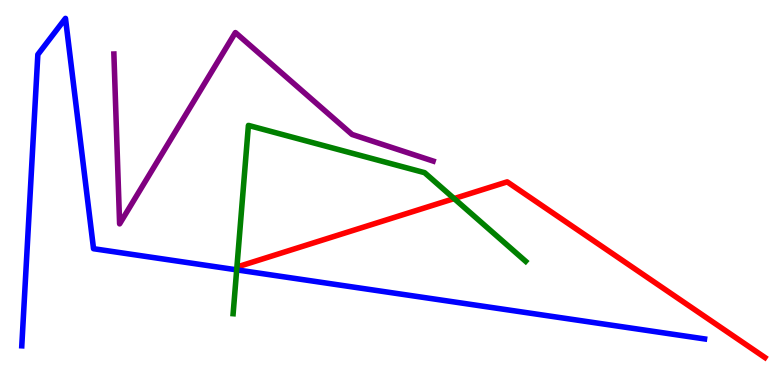[{'lines': ['blue', 'red'], 'intersections': []}, {'lines': ['green', 'red'], 'intersections': [{'x': 5.86, 'y': 4.84}]}, {'lines': ['purple', 'red'], 'intersections': []}, {'lines': ['blue', 'green'], 'intersections': [{'x': 3.05, 'y': 2.99}]}, {'lines': ['blue', 'purple'], 'intersections': []}, {'lines': ['green', 'purple'], 'intersections': []}]